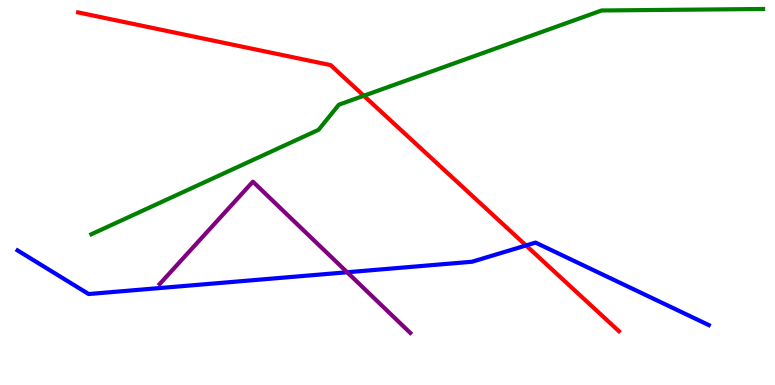[{'lines': ['blue', 'red'], 'intersections': [{'x': 6.79, 'y': 3.62}]}, {'lines': ['green', 'red'], 'intersections': [{'x': 4.69, 'y': 7.51}]}, {'lines': ['purple', 'red'], 'intersections': []}, {'lines': ['blue', 'green'], 'intersections': []}, {'lines': ['blue', 'purple'], 'intersections': [{'x': 4.48, 'y': 2.93}]}, {'lines': ['green', 'purple'], 'intersections': []}]